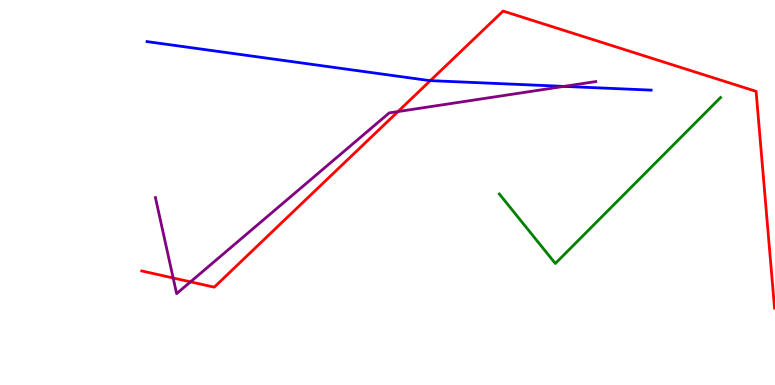[{'lines': ['blue', 'red'], 'intersections': [{'x': 5.55, 'y': 7.91}]}, {'lines': ['green', 'red'], 'intersections': []}, {'lines': ['purple', 'red'], 'intersections': [{'x': 2.23, 'y': 2.78}, {'x': 2.46, 'y': 2.68}, {'x': 5.14, 'y': 7.1}]}, {'lines': ['blue', 'green'], 'intersections': []}, {'lines': ['blue', 'purple'], 'intersections': [{'x': 7.28, 'y': 7.76}]}, {'lines': ['green', 'purple'], 'intersections': []}]